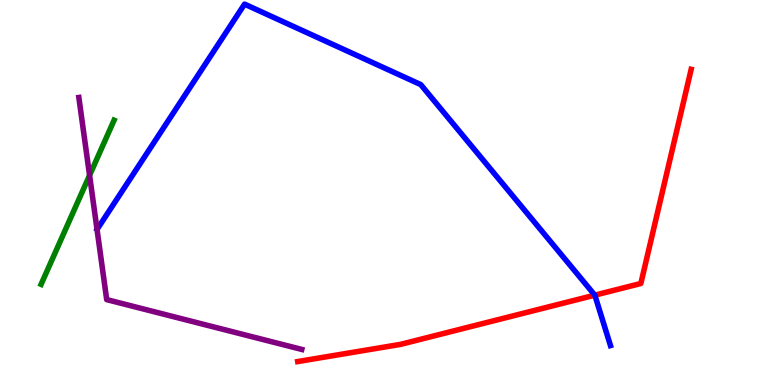[{'lines': ['blue', 'red'], 'intersections': [{'x': 7.67, 'y': 2.33}]}, {'lines': ['green', 'red'], 'intersections': []}, {'lines': ['purple', 'red'], 'intersections': []}, {'lines': ['blue', 'green'], 'intersections': []}, {'lines': ['blue', 'purple'], 'intersections': []}, {'lines': ['green', 'purple'], 'intersections': [{'x': 1.16, 'y': 5.45}]}]